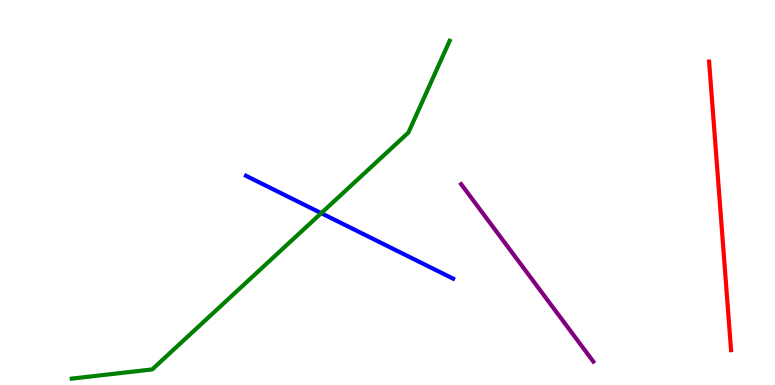[{'lines': ['blue', 'red'], 'intersections': []}, {'lines': ['green', 'red'], 'intersections': []}, {'lines': ['purple', 'red'], 'intersections': []}, {'lines': ['blue', 'green'], 'intersections': [{'x': 4.15, 'y': 4.46}]}, {'lines': ['blue', 'purple'], 'intersections': []}, {'lines': ['green', 'purple'], 'intersections': []}]